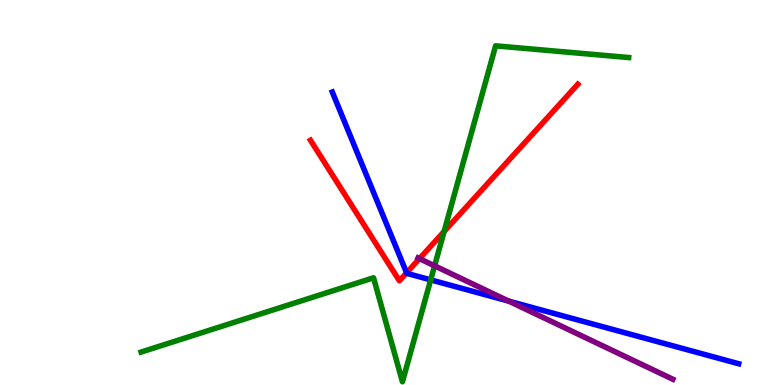[{'lines': ['blue', 'red'], 'intersections': [{'x': 5.25, 'y': 2.91}]}, {'lines': ['green', 'red'], 'intersections': [{'x': 5.73, 'y': 3.99}]}, {'lines': ['purple', 'red'], 'intersections': [{'x': 5.41, 'y': 3.28}]}, {'lines': ['blue', 'green'], 'intersections': [{'x': 5.56, 'y': 2.73}]}, {'lines': ['blue', 'purple'], 'intersections': [{'x': 6.56, 'y': 2.18}]}, {'lines': ['green', 'purple'], 'intersections': [{'x': 5.61, 'y': 3.1}]}]